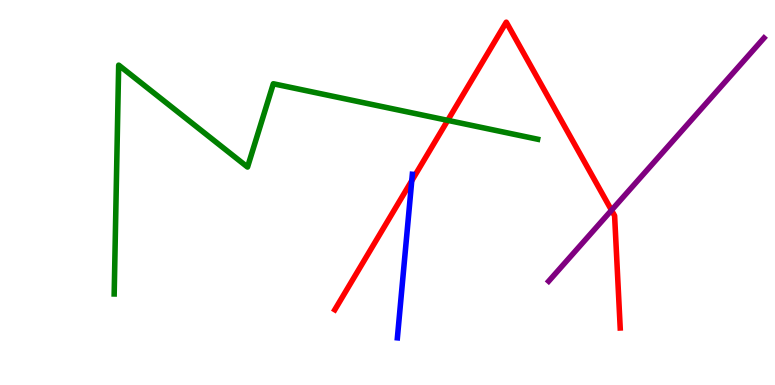[{'lines': ['blue', 'red'], 'intersections': [{'x': 5.31, 'y': 5.31}]}, {'lines': ['green', 'red'], 'intersections': [{'x': 5.78, 'y': 6.87}]}, {'lines': ['purple', 'red'], 'intersections': [{'x': 7.89, 'y': 4.54}]}, {'lines': ['blue', 'green'], 'intersections': []}, {'lines': ['blue', 'purple'], 'intersections': []}, {'lines': ['green', 'purple'], 'intersections': []}]